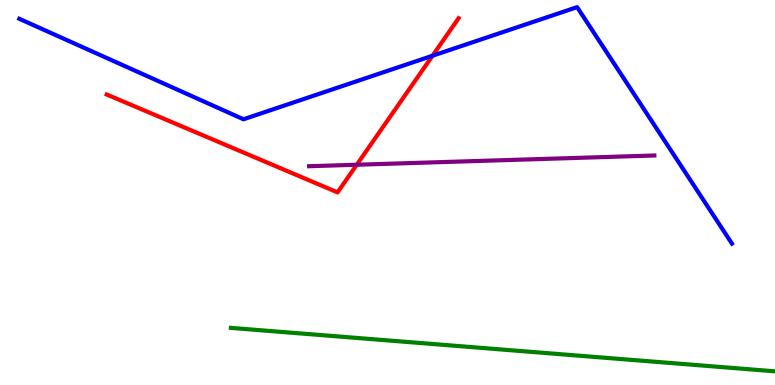[{'lines': ['blue', 'red'], 'intersections': [{'x': 5.58, 'y': 8.55}]}, {'lines': ['green', 'red'], 'intersections': []}, {'lines': ['purple', 'red'], 'intersections': [{'x': 4.6, 'y': 5.72}]}, {'lines': ['blue', 'green'], 'intersections': []}, {'lines': ['blue', 'purple'], 'intersections': []}, {'lines': ['green', 'purple'], 'intersections': []}]